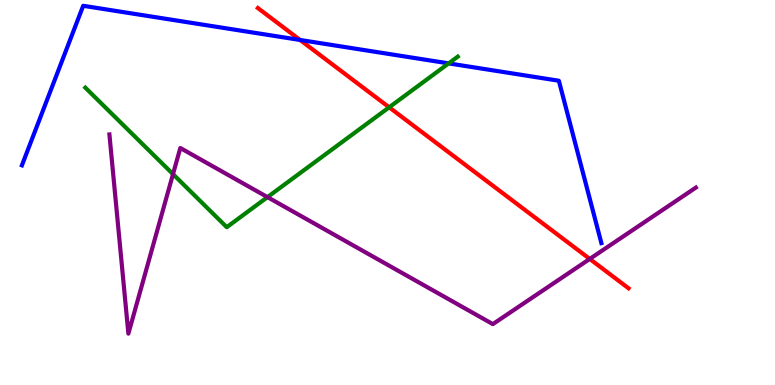[{'lines': ['blue', 'red'], 'intersections': [{'x': 3.87, 'y': 8.96}]}, {'lines': ['green', 'red'], 'intersections': [{'x': 5.02, 'y': 7.21}]}, {'lines': ['purple', 'red'], 'intersections': [{'x': 7.61, 'y': 3.27}]}, {'lines': ['blue', 'green'], 'intersections': [{'x': 5.79, 'y': 8.35}]}, {'lines': ['blue', 'purple'], 'intersections': []}, {'lines': ['green', 'purple'], 'intersections': [{'x': 2.23, 'y': 5.48}, {'x': 3.45, 'y': 4.88}]}]